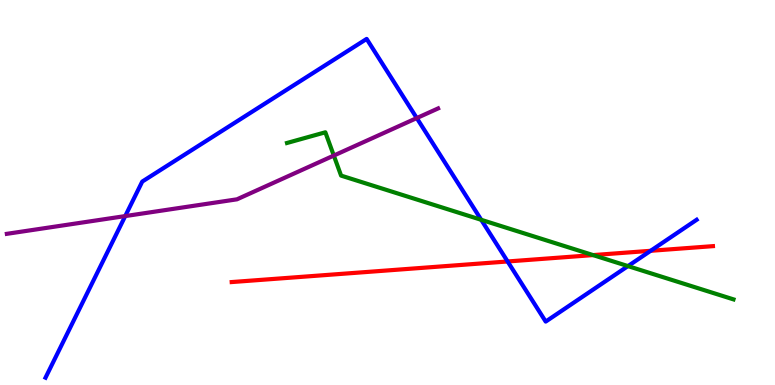[{'lines': ['blue', 'red'], 'intersections': [{'x': 6.55, 'y': 3.21}, {'x': 8.4, 'y': 3.49}]}, {'lines': ['green', 'red'], 'intersections': [{'x': 7.65, 'y': 3.37}]}, {'lines': ['purple', 'red'], 'intersections': []}, {'lines': ['blue', 'green'], 'intersections': [{'x': 6.21, 'y': 4.29}, {'x': 8.1, 'y': 3.09}]}, {'lines': ['blue', 'purple'], 'intersections': [{'x': 1.62, 'y': 4.39}, {'x': 5.38, 'y': 6.93}]}, {'lines': ['green', 'purple'], 'intersections': [{'x': 4.31, 'y': 5.96}]}]